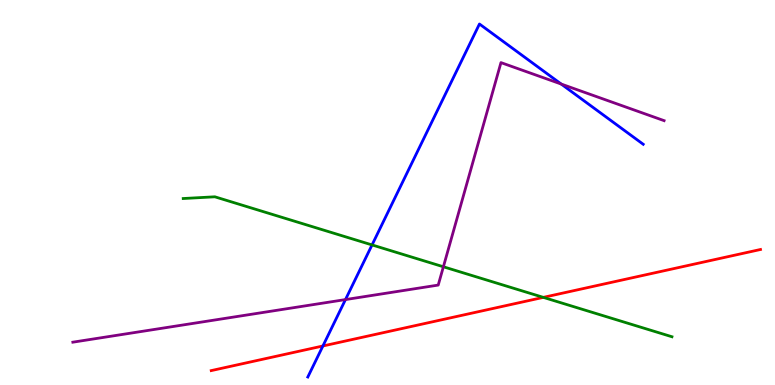[{'lines': ['blue', 'red'], 'intersections': [{'x': 4.17, 'y': 1.01}]}, {'lines': ['green', 'red'], 'intersections': [{'x': 7.01, 'y': 2.28}]}, {'lines': ['purple', 'red'], 'intersections': []}, {'lines': ['blue', 'green'], 'intersections': [{'x': 4.8, 'y': 3.64}]}, {'lines': ['blue', 'purple'], 'intersections': [{'x': 4.46, 'y': 2.22}, {'x': 7.24, 'y': 7.82}]}, {'lines': ['green', 'purple'], 'intersections': [{'x': 5.72, 'y': 3.07}]}]